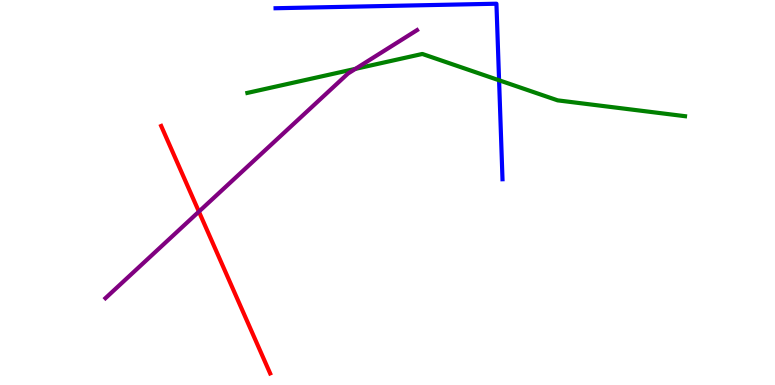[{'lines': ['blue', 'red'], 'intersections': []}, {'lines': ['green', 'red'], 'intersections': []}, {'lines': ['purple', 'red'], 'intersections': [{'x': 2.57, 'y': 4.5}]}, {'lines': ['blue', 'green'], 'intersections': [{'x': 6.44, 'y': 7.91}]}, {'lines': ['blue', 'purple'], 'intersections': []}, {'lines': ['green', 'purple'], 'intersections': [{'x': 4.59, 'y': 8.21}]}]